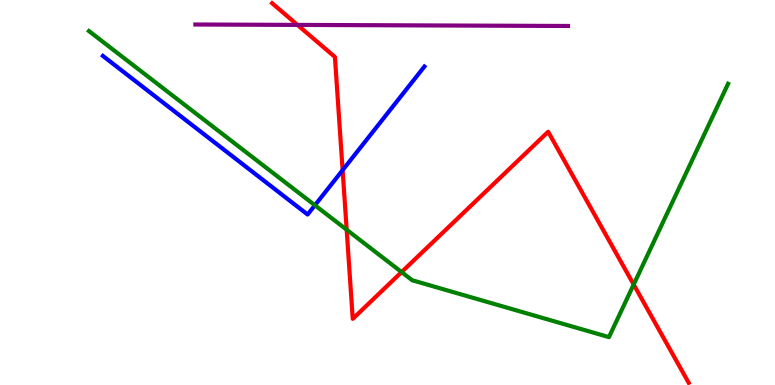[{'lines': ['blue', 'red'], 'intersections': [{'x': 4.42, 'y': 5.58}]}, {'lines': ['green', 'red'], 'intersections': [{'x': 4.47, 'y': 4.03}, {'x': 5.18, 'y': 2.93}, {'x': 8.18, 'y': 2.61}]}, {'lines': ['purple', 'red'], 'intersections': [{'x': 3.84, 'y': 9.35}]}, {'lines': ['blue', 'green'], 'intersections': [{'x': 4.06, 'y': 4.67}]}, {'lines': ['blue', 'purple'], 'intersections': []}, {'lines': ['green', 'purple'], 'intersections': []}]